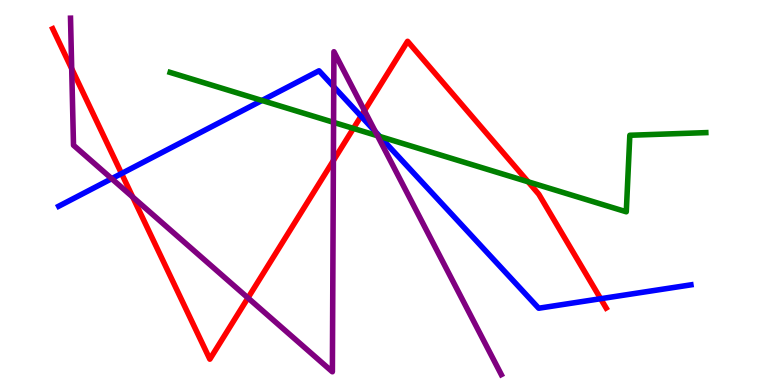[{'lines': ['blue', 'red'], 'intersections': [{'x': 1.57, 'y': 5.49}, {'x': 4.66, 'y': 6.98}, {'x': 7.75, 'y': 2.24}]}, {'lines': ['green', 'red'], 'intersections': [{'x': 4.56, 'y': 6.66}, {'x': 6.81, 'y': 5.28}]}, {'lines': ['purple', 'red'], 'intersections': [{'x': 0.925, 'y': 8.21}, {'x': 1.71, 'y': 4.88}, {'x': 3.2, 'y': 2.26}, {'x': 4.3, 'y': 5.83}, {'x': 4.7, 'y': 7.13}]}, {'lines': ['blue', 'green'], 'intersections': [{'x': 3.38, 'y': 7.39}, {'x': 4.9, 'y': 6.46}]}, {'lines': ['blue', 'purple'], 'intersections': [{'x': 1.44, 'y': 5.36}, {'x': 4.31, 'y': 7.75}, {'x': 4.84, 'y': 6.58}]}, {'lines': ['green', 'purple'], 'intersections': [{'x': 4.3, 'y': 6.82}, {'x': 4.87, 'y': 6.47}]}]